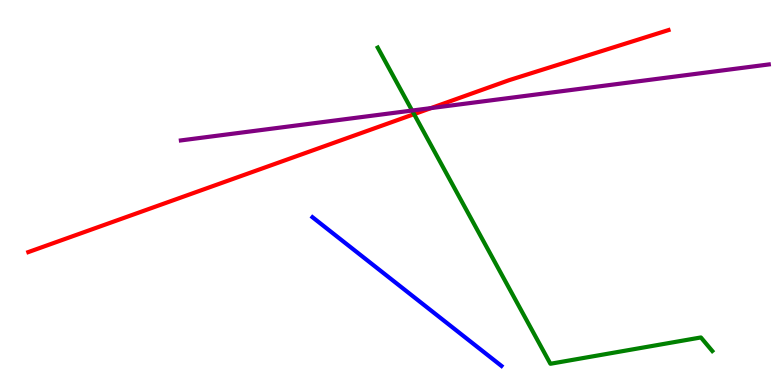[{'lines': ['blue', 'red'], 'intersections': []}, {'lines': ['green', 'red'], 'intersections': [{'x': 5.34, 'y': 7.04}]}, {'lines': ['purple', 'red'], 'intersections': [{'x': 5.56, 'y': 7.19}]}, {'lines': ['blue', 'green'], 'intersections': []}, {'lines': ['blue', 'purple'], 'intersections': []}, {'lines': ['green', 'purple'], 'intersections': [{'x': 5.32, 'y': 7.13}]}]